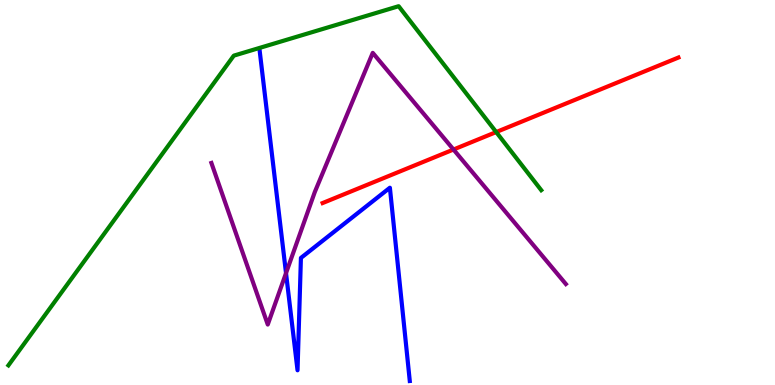[{'lines': ['blue', 'red'], 'intersections': []}, {'lines': ['green', 'red'], 'intersections': [{'x': 6.4, 'y': 6.57}]}, {'lines': ['purple', 'red'], 'intersections': [{'x': 5.85, 'y': 6.12}]}, {'lines': ['blue', 'green'], 'intersections': []}, {'lines': ['blue', 'purple'], 'intersections': [{'x': 3.69, 'y': 2.91}]}, {'lines': ['green', 'purple'], 'intersections': []}]